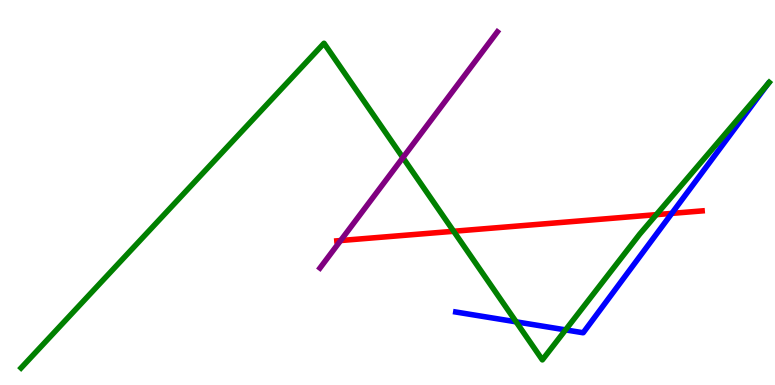[{'lines': ['blue', 'red'], 'intersections': [{'x': 8.67, 'y': 4.46}]}, {'lines': ['green', 'red'], 'intersections': [{'x': 5.85, 'y': 3.99}, {'x': 8.47, 'y': 4.42}]}, {'lines': ['purple', 'red'], 'intersections': [{'x': 4.4, 'y': 3.75}]}, {'lines': ['blue', 'green'], 'intersections': [{'x': 6.66, 'y': 1.64}, {'x': 7.3, 'y': 1.43}, {'x': 9.91, 'y': 7.81}]}, {'lines': ['blue', 'purple'], 'intersections': []}, {'lines': ['green', 'purple'], 'intersections': [{'x': 5.2, 'y': 5.91}]}]